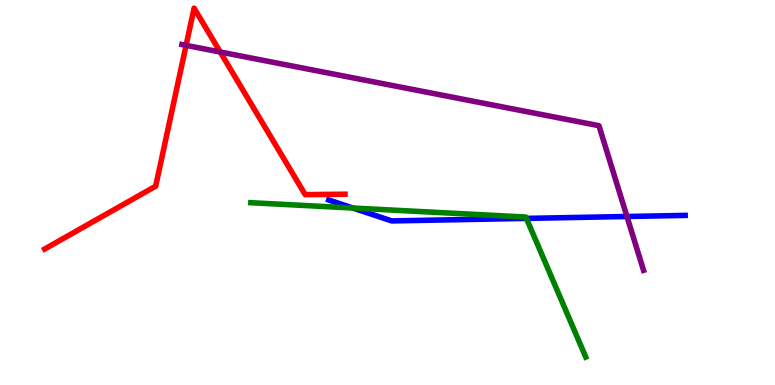[{'lines': ['blue', 'red'], 'intersections': []}, {'lines': ['green', 'red'], 'intersections': []}, {'lines': ['purple', 'red'], 'intersections': [{'x': 2.4, 'y': 8.82}, {'x': 2.84, 'y': 8.65}]}, {'lines': ['blue', 'green'], 'intersections': [{'x': 4.55, 'y': 4.6}, {'x': 6.79, 'y': 4.33}]}, {'lines': ['blue', 'purple'], 'intersections': [{'x': 8.09, 'y': 4.38}]}, {'lines': ['green', 'purple'], 'intersections': []}]